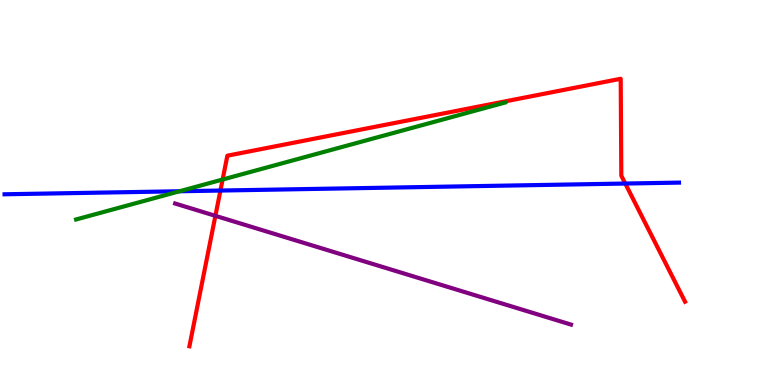[{'lines': ['blue', 'red'], 'intersections': [{'x': 2.84, 'y': 5.05}, {'x': 8.07, 'y': 5.23}]}, {'lines': ['green', 'red'], 'intersections': [{'x': 2.87, 'y': 5.34}]}, {'lines': ['purple', 'red'], 'intersections': [{'x': 2.78, 'y': 4.39}]}, {'lines': ['blue', 'green'], 'intersections': [{'x': 2.32, 'y': 5.03}]}, {'lines': ['blue', 'purple'], 'intersections': []}, {'lines': ['green', 'purple'], 'intersections': []}]